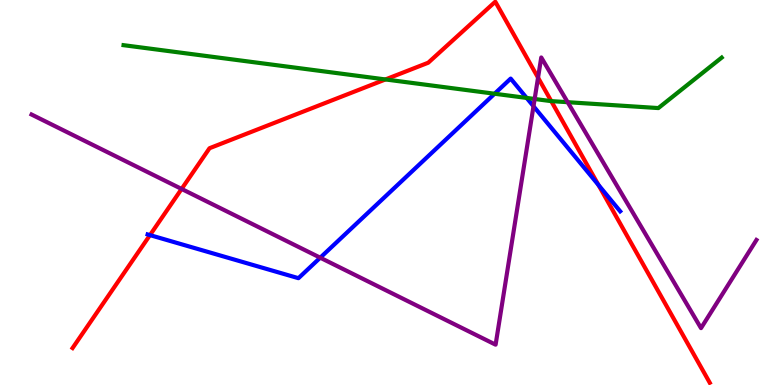[{'lines': ['blue', 'red'], 'intersections': [{'x': 1.94, 'y': 3.89}, {'x': 7.72, 'y': 5.2}]}, {'lines': ['green', 'red'], 'intersections': [{'x': 4.97, 'y': 7.94}, {'x': 7.11, 'y': 7.37}]}, {'lines': ['purple', 'red'], 'intersections': [{'x': 2.34, 'y': 5.09}, {'x': 6.94, 'y': 7.98}]}, {'lines': ['blue', 'green'], 'intersections': [{'x': 6.38, 'y': 7.57}, {'x': 6.8, 'y': 7.46}]}, {'lines': ['blue', 'purple'], 'intersections': [{'x': 4.13, 'y': 3.31}, {'x': 6.88, 'y': 7.24}]}, {'lines': ['green', 'purple'], 'intersections': [{'x': 6.9, 'y': 7.43}, {'x': 7.32, 'y': 7.35}]}]